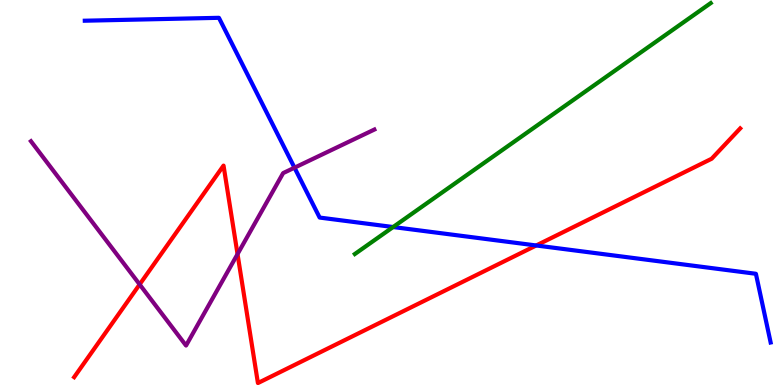[{'lines': ['blue', 'red'], 'intersections': [{'x': 6.92, 'y': 3.62}]}, {'lines': ['green', 'red'], 'intersections': []}, {'lines': ['purple', 'red'], 'intersections': [{'x': 1.8, 'y': 2.61}, {'x': 3.06, 'y': 3.4}]}, {'lines': ['blue', 'green'], 'intersections': [{'x': 5.07, 'y': 4.1}]}, {'lines': ['blue', 'purple'], 'intersections': [{'x': 3.8, 'y': 5.64}]}, {'lines': ['green', 'purple'], 'intersections': []}]